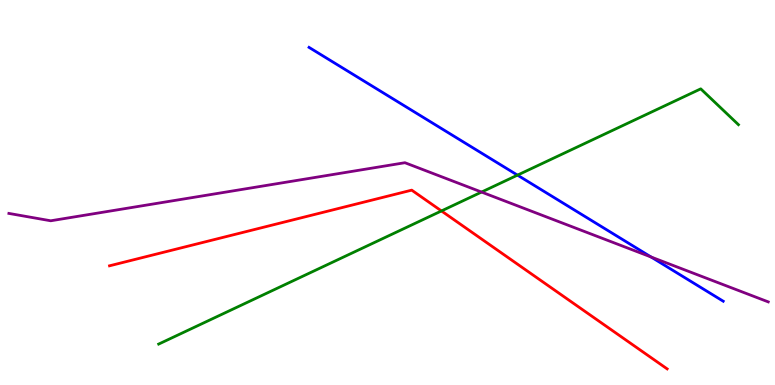[{'lines': ['blue', 'red'], 'intersections': []}, {'lines': ['green', 'red'], 'intersections': [{'x': 5.7, 'y': 4.52}]}, {'lines': ['purple', 'red'], 'intersections': []}, {'lines': ['blue', 'green'], 'intersections': [{'x': 6.68, 'y': 5.45}]}, {'lines': ['blue', 'purple'], 'intersections': [{'x': 8.4, 'y': 3.32}]}, {'lines': ['green', 'purple'], 'intersections': [{'x': 6.21, 'y': 5.01}]}]